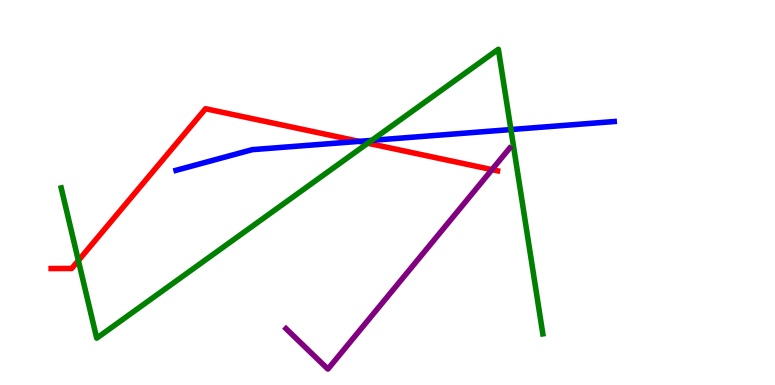[{'lines': ['blue', 'red'], 'intersections': [{'x': 4.63, 'y': 6.33}]}, {'lines': ['green', 'red'], 'intersections': [{'x': 1.01, 'y': 3.23}, {'x': 4.75, 'y': 6.28}]}, {'lines': ['purple', 'red'], 'intersections': [{'x': 6.35, 'y': 5.59}]}, {'lines': ['blue', 'green'], 'intersections': [{'x': 4.8, 'y': 6.35}, {'x': 6.59, 'y': 6.63}]}, {'lines': ['blue', 'purple'], 'intersections': []}, {'lines': ['green', 'purple'], 'intersections': []}]